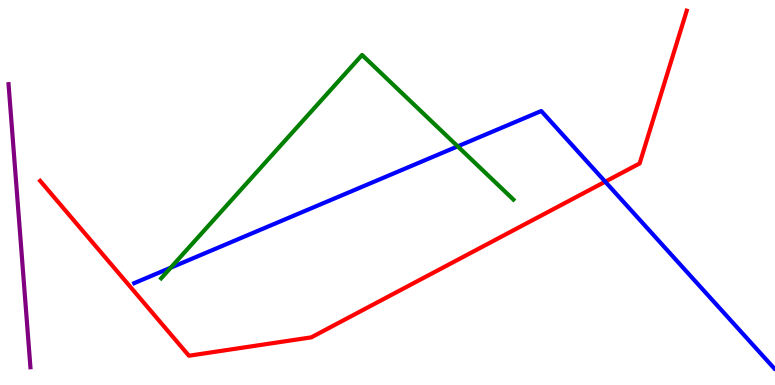[{'lines': ['blue', 'red'], 'intersections': [{'x': 7.81, 'y': 5.28}]}, {'lines': ['green', 'red'], 'intersections': []}, {'lines': ['purple', 'red'], 'intersections': []}, {'lines': ['blue', 'green'], 'intersections': [{'x': 2.2, 'y': 3.05}, {'x': 5.91, 'y': 6.2}]}, {'lines': ['blue', 'purple'], 'intersections': []}, {'lines': ['green', 'purple'], 'intersections': []}]